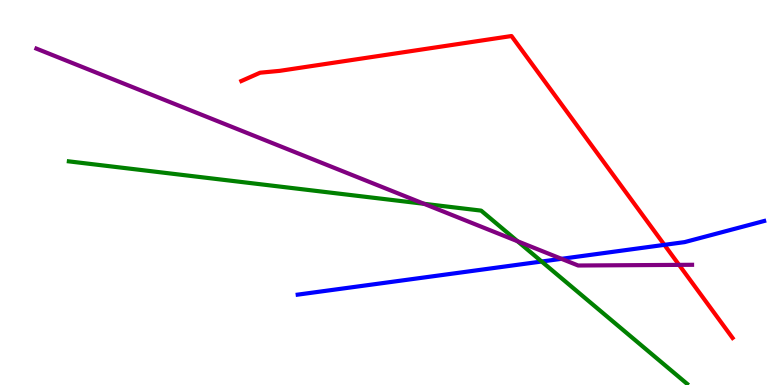[{'lines': ['blue', 'red'], 'intersections': [{'x': 8.57, 'y': 3.64}]}, {'lines': ['green', 'red'], 'intersections': []}, {'lines': ['purple', 'red'], 'intersections': [{'x': 8.76, 'y': 3.12}]}, {'lines': ['blue', 'green'], 'intersections': [{'x': 6.99, 'y': 3.21}]}, {'lines': ['blue', 'purple'], 'intersections': [{'x': 7.24, 'y': 3.28}]}, {'lines': ['green', 'purple'], 'intersections': [{'x': 5.47, 'y': 4.71}, {'x': 6.68, 'y': 3.73}]}]